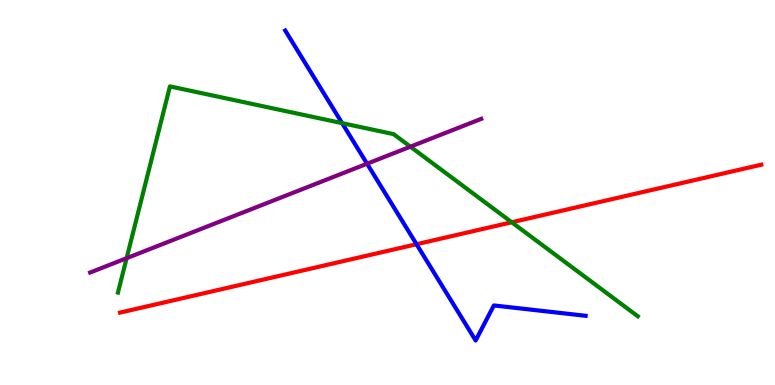[{'lines': ['blue', 'red'], 'intersections': [{'x': 5.37, 'y': 3.66}]}, {'lines': ['green', 'red'], 'intersections': [{'x': 6.6, 'y': 4.23}]}, {'lines': ['purple', 'red'], 'intersections': []}, {'lines': ['blue', 'green'], 'intersections': [{'x': 4.41, 'y': 6.8}]}, {'lines': ['blue', 'purple'], 'intersections': [{'x': 4.74, 'y': 5.75}]}, {'lines': ['green', 'purple'], 'intersections': [{'x': 1.63, 'y': 3.29}, {'x': 5.3, 'y': 6.19}]}]